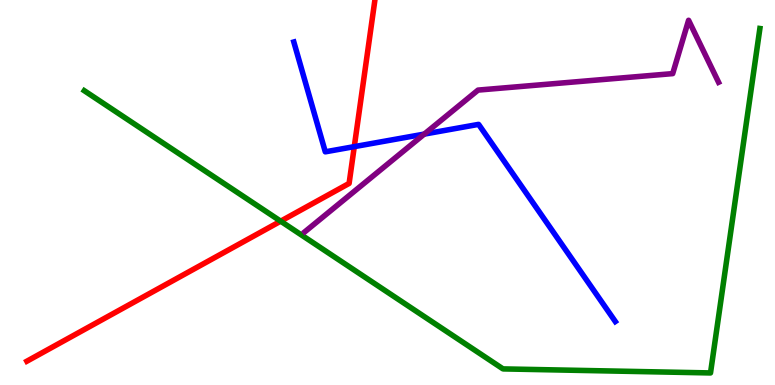[{'lines': ['blue', 'red'], 'intersections': [{'x': 4.57, 'y': 6.19}]}, {'lines': ['green', 'red'], 'intersections': [{'x': 3.62, 'y': 4.26}]}, {'lines': ['purple', 'red'], 'intersections': []}, {'lines': ['blue', 'green'], 'intersections': []}, {'lines': ['blue', 'purple'], 'intersections': [{'x': 5.47, 'y': 6.52}]}, {'lines': ['green', 'purple'], 'intersections': []}]